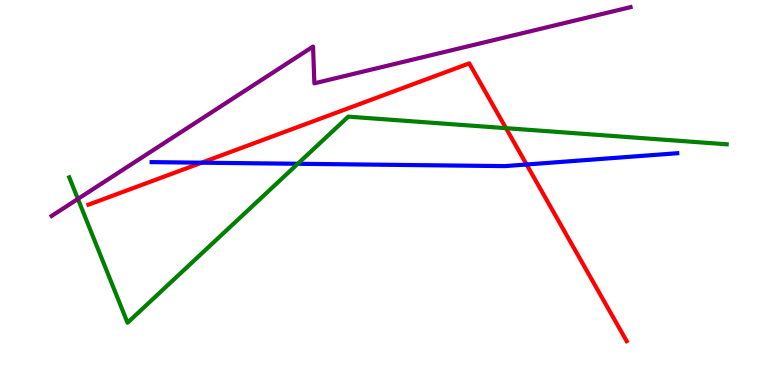[{'lines': ['blue', 'red'], 'intersections': [{'x': 2.6, 'y': 5.77}, {'x': 6.79, 'y': 5.73}]}, {'lines': ['green', 'red'], 'intersections': [{'x': 6.53, 'y': 6.67}]}, {'lines': ['purple', 'red'], 'intersections': []}, {'lines': ['blue', 'green'], 'intersections': [{'x': 3.84, 'y': 5.75}]}, {'lines': ['blue', 'purple'], 'intersections': []}, {'lines': ['green', 'purple'], 'intersections': [{'x': 1.01, 'y': 4.83}]}]